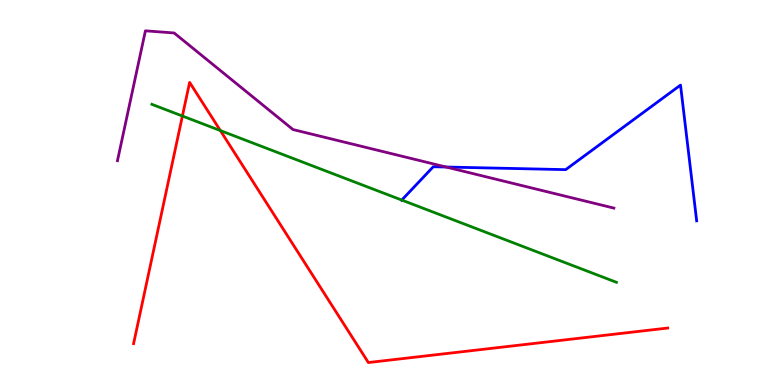[{'lines': ['blue', 'red'], 'intersections': []}, {'lines': ['green', 'red'], 'intersections': [{'x': 2.35, 'y': 6.99}, {'x': 2.84, 'y': 6.61}]}, {'lines': ['purple', 'red'], 'intersections': []}, {'lines': ['blue', 'green'], 'intersections': [{'x': 5.18, 'y': 4.8}]}, {'lines': ['blue', 'purple'], 'intersections': [{'x': 5.76, 'y': 5.66}]}, {'lines': ['green', 'purple'], 'intersections': []}]